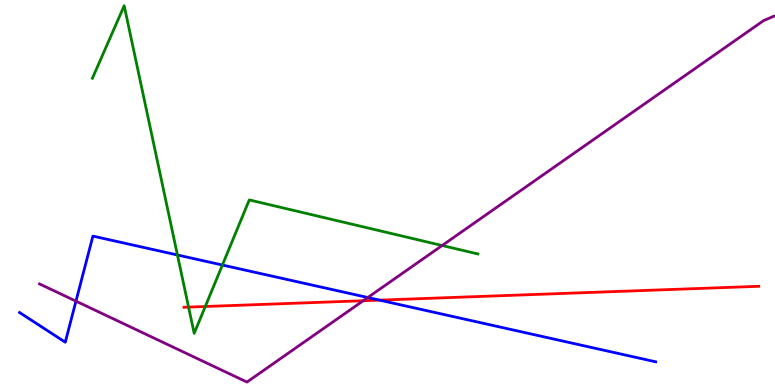[{'lines': ['blue', 'red'], 'intersections': [{'x': 4.9, 'y': 2.2}]}, {'lines': ['green', 'red'], 'intersections': [{'x': 2.43, 'y': 2.02}, {'x': 2.65, 'y': 2.04}]}, {'lines': ['purple', 'red'], 'intersections': [{'x': 4.69, 'y': 2.19}]}, {'lines': ['blue', 'green'], 'intersections': [{'x': 2.29, 'y': 3.38}, {'x': 2.87, 'y': 3.12}]}, {'lines': ['blue', 'purple'], 'intersections': [{'x': 0.98, 'y': 2.18}, {'x': 4.75, 'y': 2.27}]}, {'lines': ['green', 'purple'], 'intersections': [{'x': 5.71, 'y': 3.62}]}]